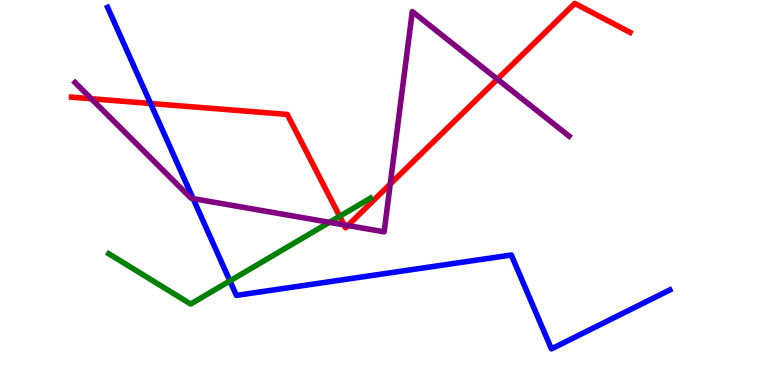[{'lines': ['blue', 'red'], 'intersections': [{'x': 1.94, 'y': 7.31}]}, {'lines': ['green', 'red'], 'intersections': [{'x': 4.38, 'y': 4.38}]}, {'lines': ['purple', 'red'], 'intersections': [{'x': 1.18, 'y': 7.44}, {'x': 4.44, 'y': 4.16}, {'x': 4.49, 'y': 4.14}, {'x': 5.04, 'y': 5.22}, {'x': 6.42, 'y': 7.94}]}, {'lines': ['blue', 'green'], 'intersections': [{'x': 2.97, 'y': 2.7}]}, {'lines': ['blue', 'purple'], 'intersections': [{'x': 2.49, 'y': 4.84}]}, {'lines': ['green', 'purple'], 'intersections': [{'x': 4.25, 'y': 4.23}]}]